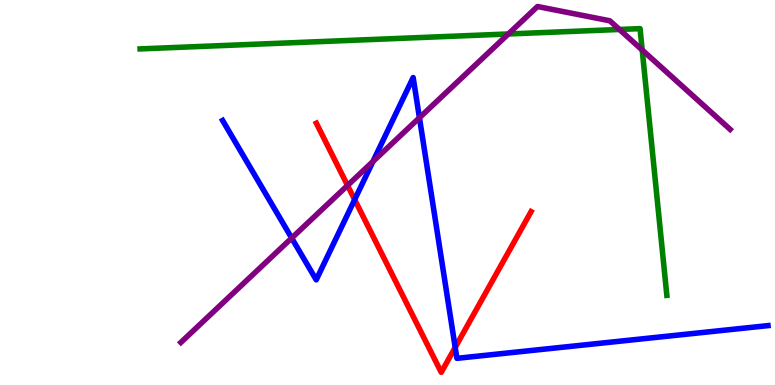[{'lines': ['blue', 'red'], 'intersections': [{'x': 4.58, 'y': 4.81}, {'x': 5.87, 'y': 0.977}]}, {'lines': ['green', 'red'], 'intersections': []}, {'lines': ['purple', 'red'], 'intersections': [{'x': 4.48, 'y': 5.18}]}, {'lines': ['blue', 'green'], 'intersections': []}, {'lines': ['blue', 'purple'], 'intersections': [{'x': 3.76, 'y': 3.82}, {'x': 4.81, 'y': 5.8}, {'x': 5.41, 'y': 6.94}]}, {'lines': ['green', 'purple'], 'intersections': [{'x': 6.56, 'y': 9.12}, {'x': 7.99, 'y': 9.23}, {'x': 8.29, 'y': 8.7}]}]